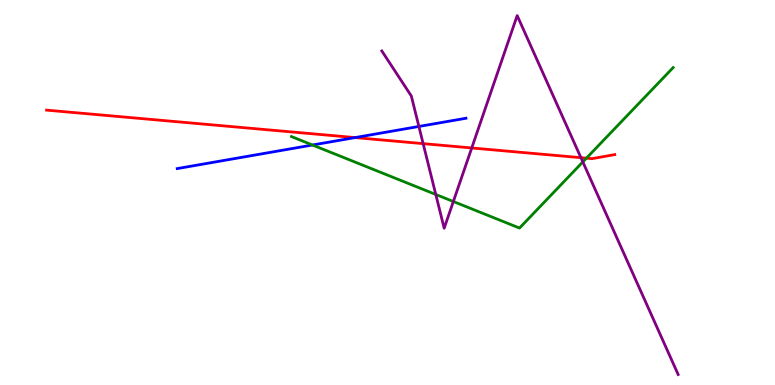[{'lines': ['blue', 'red'], 'intersections': [{'x': 4.58, 'y': 6.43}]}, {'lines': ['green', 'red'], 'intersections': [{'x': 7.57, 'y': 5.89}]}, {'lines': ['purple', 'red'], 'intersections': [{'x': 5.46, 'y': 6.27}, {'x': 6.09, 'y': 6.16}, {'x': 7.5, 'y': 5.9}]}, {'lines': ['blue', 'green'], 'intersections': [{'x': 4.03, 'y': 6.23}]}, {'lines': ['blue', 'purple'], 'intersections': [{'x': 5.41, 'y': 6.72}]}, {'lines': ['green', 'purple'], 'intersections': [{'x': 5.62, 'y': 4.95}, {'x': 5.85, 'y': 4.77}, {'x': 7.52, 'y': 5.79}]}]